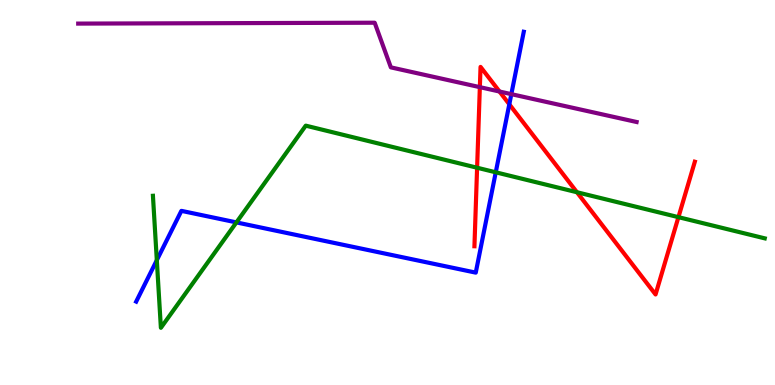[{'lines': ['blue', 'red'], 'intersections': [{'x': 6.57, 'y': 7.29}]}, {'lines': ['green', 'red'], 'intersections': [{'x': 6.16, 'y': 5.64}, {'x': 7.44, 'y': 5.01}, {'x': 8.75, 'y': 4.36}]}, {'lines': ['purple', 'red'], 'intersections': [{'x': 6.19, 'y': 7.74}, {'x': 6.44, 'y': 7.62}]}, {'lines': ['blue', 'green'], 'intersections': [{'x': 2.02, 'y': 3.24}, {'x': 3.05, 'y': 4.22}, {'x': 6.4, 'y': 5.52}]}, {'lines': ['blue', 'purple'], 'intersections': [{'x': 6.6, 'y': 7.55}]}, {'lines': ['green', 'purple'], 'intersections': []}]